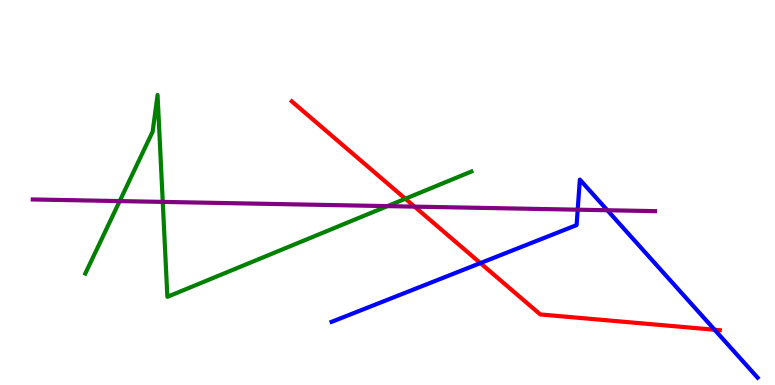[{'lines': ['blue', 'red'], 'intersections': [{'x': 6.2, 'y': 3.17}, {'x': 9.22, 'y': 1.44}]}, {'lines': ['green', 'red'], 'intersections': [{'x': 5.23, 'y': 4.84}]}, {'lines': ['purple', 'red'], 'intersections': [{'x': 5.35, 'y': 4.63}]}, {'lines': ['blue', 'green'], 'intersections': []}, {'lines': ['blue', 'purple'], 'intersections': [{'x': 7.45, 'y': 4.55}, {'x': 7.84, 'y': 4.54}]}, {'lines': ['green', 'purple'], 'intersections': [{'x': 1.54, 'y': 4.78}, {'x': 2.1, 'y': 4.76}, {'x': 5.0, 'y': 4.65}]}]